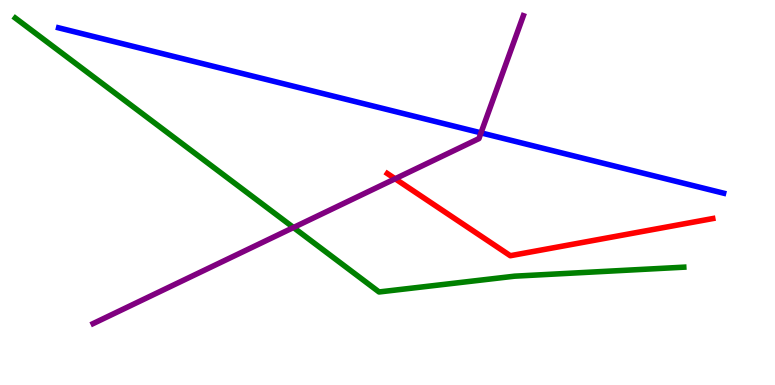[{'lines': ['blue', 'red'], 'intersections': []}, {'lines': ['green', 'red'], 'intersections': []}, {'lines': ['purple', 'red'], 'intersections': [{'x': 5.1, 'y': 5.36}]}, {'lines': ['blue', 'green'], 'intersections': []}, {'lines': ['blue', 'purple'], 'intersections': [{'x': 6.21, 'y': 6.55}]}, {'lines': ['green', 'purple'], 'intersections': [{'x': 3.79, 'y': 4.09}]}]